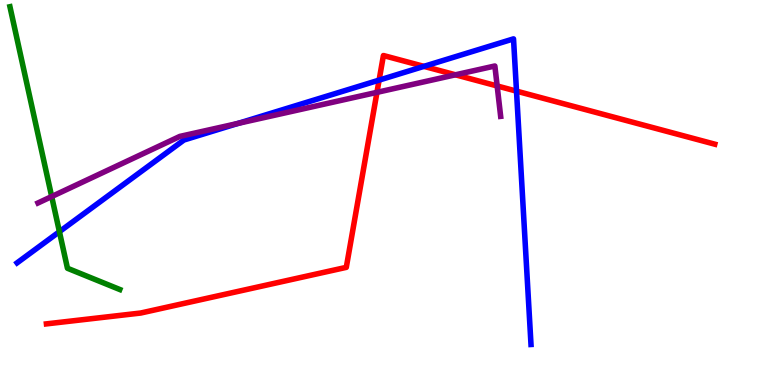[{'lines': ['blue', 'red'], 'intersections': [{'x': 4.89, 'y': 7.92}, {'x': 5.47, 'y': 8.28}, {'x': 6.66, 'y': 7.63}]}, {'lines': ['green', 'red'], 'intersections': []}, {'lines': ['purple', 'red'], 'intersections': [{'x': 4.86, 'y': 7.6}, {'x': 5.88, 'y': 8.06}, {'x': 6.41, 'y': 7.77}]}, {'lines': ['blue', 'green'], 'intersections': [{'x': 0.767, 'y': 3.98}]}, {'lines': ['blue', 'purple'], 'intersections': [{'x': 3.07, 'y': 6.79}]}, {'lines': ['green', 'purple'], 'intersections': [{'x': 0.667, 'y': 4.89}]}]